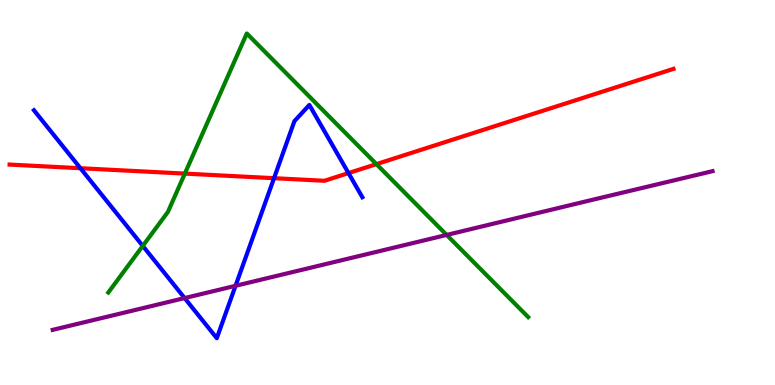[{'lines': ['blue', 'red'], 'intersections': [{'x': 1.04, 'y': 5.63}, {'x': 3.54, 'y': 5.37}, {'x': 4.5, 'y': 5.5}]}, {'lines': ['green', 'red'], 'intersections': [{'x': 2.39, 'y': 5.49}, {'x': 4.86, 'y': 5.74}]}, {'lines': ['purple', 'red'], 'intersections': []}, {'lines': ['blue', 'green'], 'intersections': [{'x': 1.84, 'y': 3.61}]}, {'lines': ['blue', 'purple'], 'intersections': [{'x': 2.38, 'y': 2.26}, {'x': 3.04, 'y': 2.58}]}, {'lines': ['green', 'purple'], 'intersections': [{'x': 5.76, 'y': 3.9}]}]